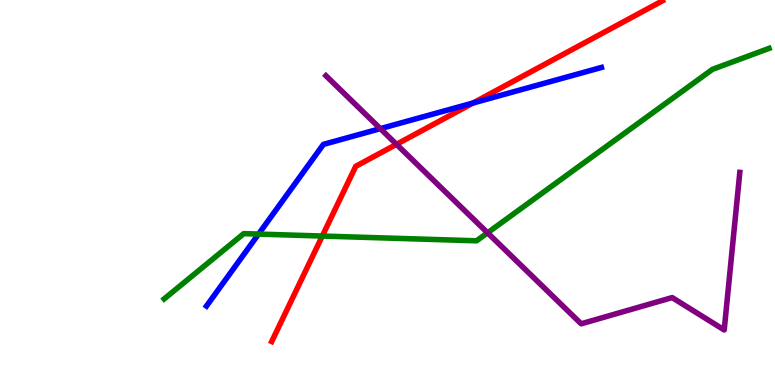[{'lines': ['blue', 'red'], 'intersections': [{'x': 6.11, 'y': 7.33}]}, {'lines': ['green', 'red'], 'intersections': [{'x': 4.16, 'y': 3.87}]}, {'lines': ['purple', 'red'], 'intersections': [{'x': 5.12, 'y': 6.25}]}, {'lines': ['blue', 'green'], 'intersections': [{'x': 3.34, 'y': 3.92}]}, {'lines': ['blue', 'purple'], 'intersections': [{'x': 4.91, 'y': 6.66}]}, {'lines': ['green', 'purple'], 'intersections': [{'x': 6.29, 'y': 3.95}]}]